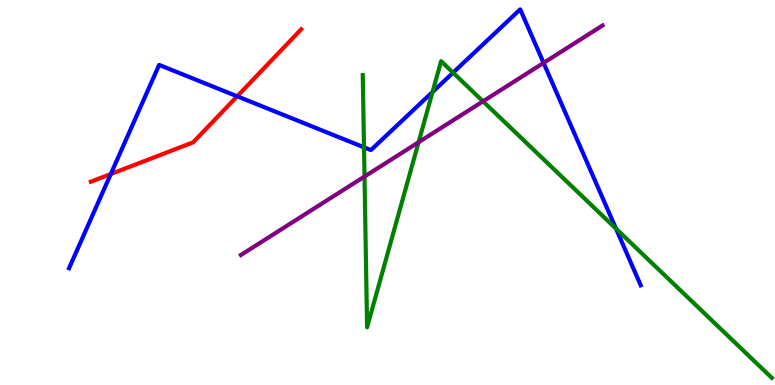[{'lines': ['blue', 'red'], 'intersections': [{'x': 1.43, 'y': 5.48}, {'x': 3.06, 'y': 7.5}]}, {'lines': ['green', 'red'], 'intersections': []}, {'lines': ['purple', 'red'], 'intersections': []}, {'lines': ['blue', 'green'], 'intersections': [{'x': 4.7, 'y': 6.17}, {'x': 5.58, 'y': 7.61}, {'x': 5.85, 'y': 8.11}, {'x': 7.95, 'y': 4.06}]}, {'lines': ['blue', 'purple'], 'intersections': [{'x': 7.01, 'y': 8.37}]}, {'lines': ['green', 'purple'], 'intersections': [{'x': 4.7, 'y': 5.41}, {'x': 5.4, 'y': 6.31}, {'x': 6.23, 'y': 7.37}]}]